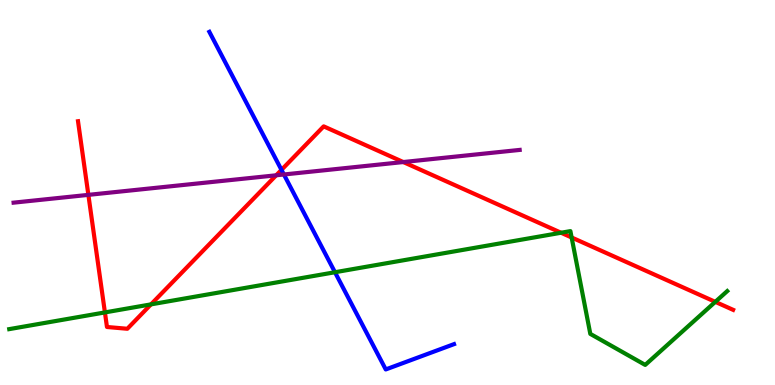[{'lines': ['blue', 'red'], 'intersections': [{'x': 3.63, 'y': 5.59}]}, {'lines': ['green', 'red'], 'intersections': [{'x': 1.35, 'y': 1.89}, {'x': 1.95, 'y': 2.09}, {'x': 7.24, 'y': 3.95}, {'x': 7.38, 'y': 3.83}, {'x': 9.23, 'y': 2.16}]}, {'lines': ['purple', 'red'], 'intersections': [{'x': 1.14, 'y': 4.94}, {'x': 3.56, 'y': 5.45}, {'x': 5.2, 'y': 5.79}]}, {'lines': ['blue', 'green'], 'intersections': [{'x': 4.32, 'y': 2.93}]}, {'lines': ['blue', 'purple'], 'intersections': [{'x': 3.66, 'y': 5.47}]}, {'lines': ['green', 'purple'], 'intersections': []}]